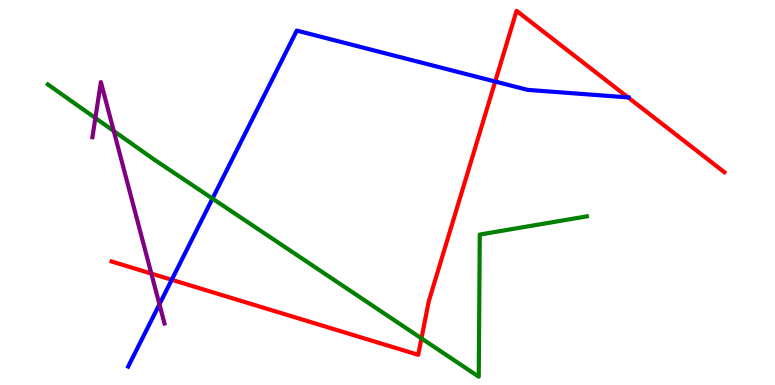[{'lines': ['blue', 'red'], 'intersections': [{'x': 2.22, 'y': 2.73}, {'x': 6.39, 'y': 7.88}, {'x': 8.1, 'y': 7.47}]}, {'lines': ['green', 'red'], 'intersections': [{'x': 5.44, 'y': 1.21}]}, {'lines': ['purple', 'red'], 'intersections': [{'x': 1.95, 'y': 2.89}]}, {'lines': ['blue', 'green'], 'intersections': [{'x': 2.74, 'y': 4.84}]}, {'lines': ['blue', 'purple'], 'intersections': [{'x': 2.06, 'y': 2.1}]}, {'lines': ['green', 'purple'], 'intersections': [{'x': 1.23, 'y': 6.93}, {'x': 1.47, 'y': 6.6}]}]